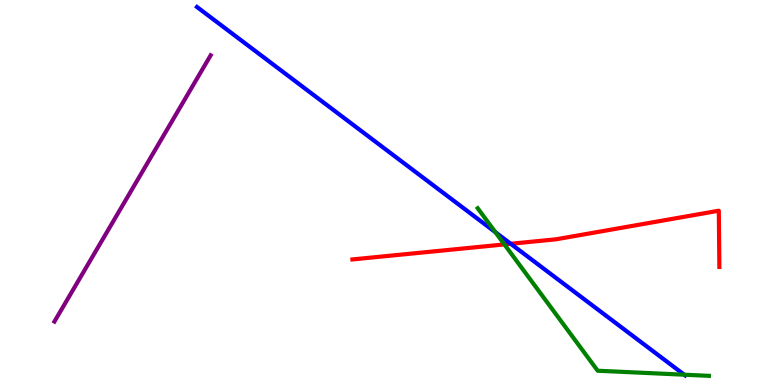[{'lines': ['blue', 'red'], 'intersections': [{'x': 6.59, 'y': 3.67}]}, {'lines': ['green', 'red'], 'intersections': [{'x': 6.51, 'y': 3.65}]}, {'lines': ['purple', 'red'], 'intersections': []}, {'lines': ['blue', 'green'], 'intersections': [{'x': 6.39, 'y': 3.97}, {'x': 8.83, 'y': 0.267}]}, {'lines': ['blue', 'purple'], 'intersections': []}, {'lines': ['green', 'purple'], 'intersections': []}]